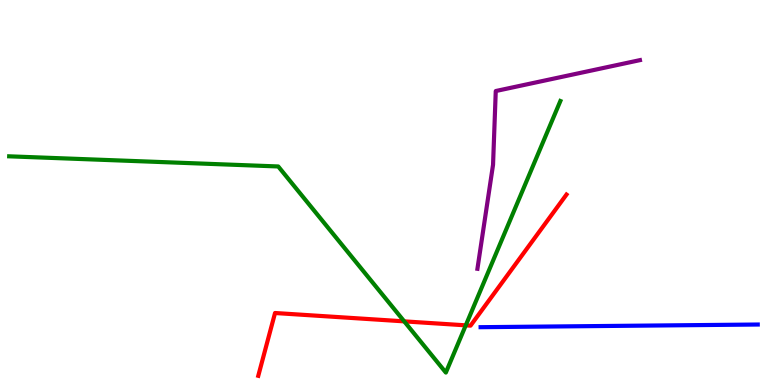[{'lines': ['blue', 'red'], 'intersections': []}, {'lines': ['green', 'red'], 'intersections': [{'x': 5.22, 'y': 1.65}, {'x': 6.01, 'y': 1.55}]}, {'lines': ['purple', 'red'], 'intersections': []}, {'lines': ['blue', 'green'], 'intersections': []}, {'lines': ['blue', 'purple'], 'intersections': []}, {'lines': ['green', 'purple'], 'intersections': []}]